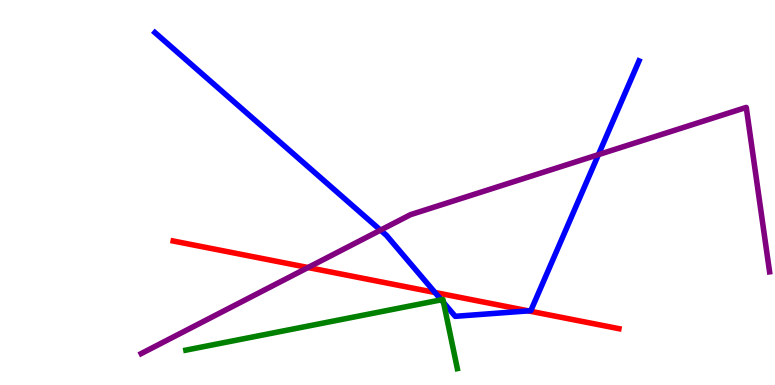[{'lines': ['blue', 'red'], 'intersections': [{'x': 5.61, 'y': 2.4}, {'x': 6.82, 'y': 1.93}]}, {'lines': ['green', 'red'], 'intersections': []}, {'lines': ['purple', 'red'], 'intersections': [{'x': 3.97, 'y': 3.05}]}, {'lines': ['blue', 'green'], 'intersections': [{'x': 5.69, 'y': 2.21}, {'x': 5.72, 'y': 2.14}]}, {'lines': ['blue', 'purple'], 'intersections': [{'x': 4.91, 'y': 4.02}, {'x': 7.72, 'y': 5.98}]}, {'lines': ['green', 'purple'], 'intersections': []}]